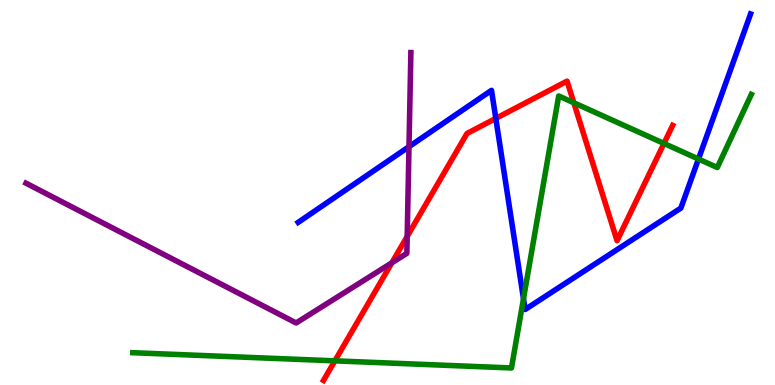[{'lines': ['blue', 'red'], 'intersections': [{'x': 6.4, 'y': 6.92}]}, {'lines': ['green', 'red'], 'intersections': [{'x': 4.32, 'y': 0.627}, {'x': 7.4, 'y': 7.33}, {'x': 8.57, 'y': 6.27}]}, {'lines': ['purple', 'red'], 'intersections': [{'x': 5.06, 'y': 3.17}, {'x': 5.25, 'y': 3.86}]}, {'lines': ['blue', 'green'], 'intersections': [{'x': 6.75, 'y': 2.24}, {'x': 9.01, 'y': 5.87}]}, {'lines': ['blue', 'purple'], 'intersections': [{'x': 5.28, 'y': 6.19}]}, {'lines': ['green', 'purple'], 'intersections': []}]